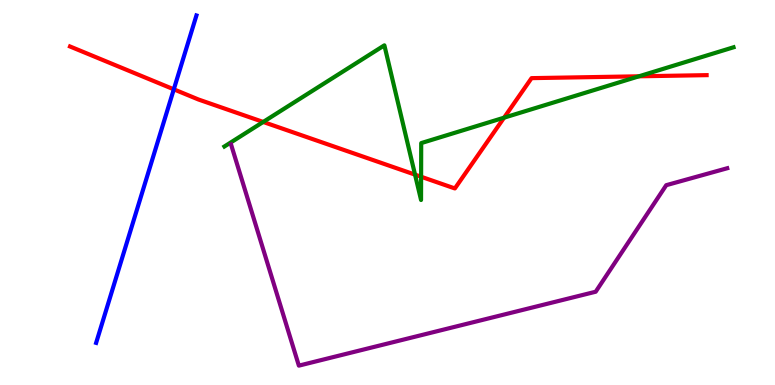[{'lines': ['blue', 'red'], 'intersections': [{'x': 2.24, 'y': 7.68}]}, {'lines': ['green', 'red'], 'intersections': [{'x': 3.4, 'y': 6.83}, {'x': 5.36, 'y': 5.46}, {'x': 5.43, 'y': 5.41}, {'x': 6.5, 'y': 6.94}, {'x': 8.24, 'y': 8.02}]}, {'lines': ['purple', 'red'], 'intersections': []}, {'lines': ['blue', 'green'], 'intersections': []}, {'lines': ['blue', 'purple'], 'intersections': []}, {'lines': ['green', 'purple'], 'intersections': []}]